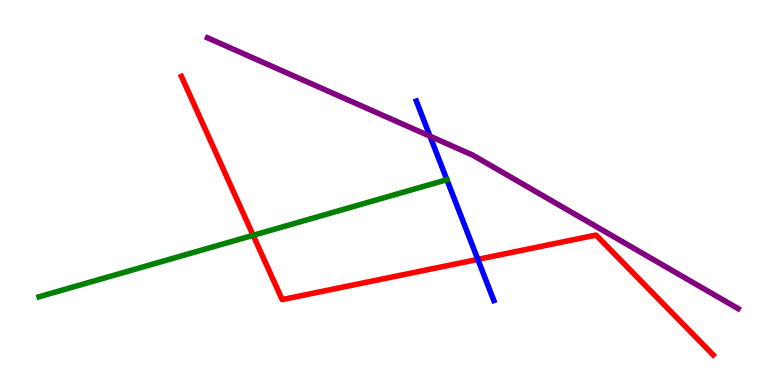[{'lines': ['blue', 'red'], 'intersections': [{'x': 6.17, 'y': 3.26}]}, {'lines': ['green', 'red'], 'intersections': [{'x': 3.27, 'y': 3.89}]}, {'lines': ['purple', 'red'], 'intersections': []}, {'lines': ['blue', 'green'], 'intersections': [{'x': 5.77, 'y': 5.33}]}, {'lines': ['blue', 'purple'], 'intersections': [{'x': 5.55, 'y': 6.46}]}, {'lines': ['green', 'purple'], 'intersections': []}]